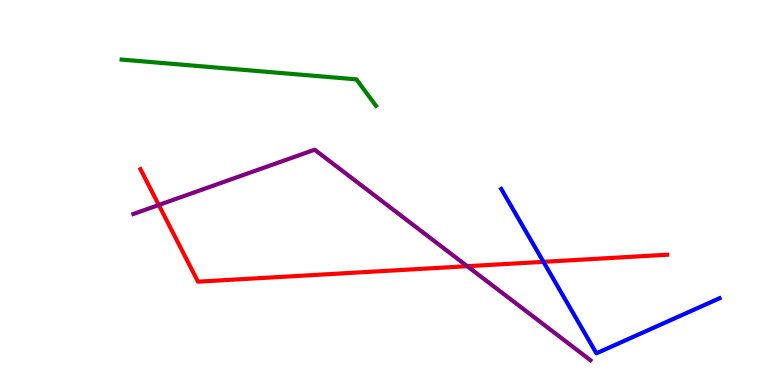[{'lines': ['blue', 'red'], 'intersections': [{'x': 7.01, 'y': 3.2}]}, {'lines': ['green', 'red'], 'intersections': []}, {'lines': ['purple', 'red'], 'intersections': [{'x': 2.05, 'y': 4.68}, {'x': 6.03, 'y': 3.09}]}, {'lines': ['blue', 'green'], 'intersections': []}, {'lines': ['blue', 'purple'], 'intersections': []}, {'lines': ['green', 'purple'], 'intersections': []}]